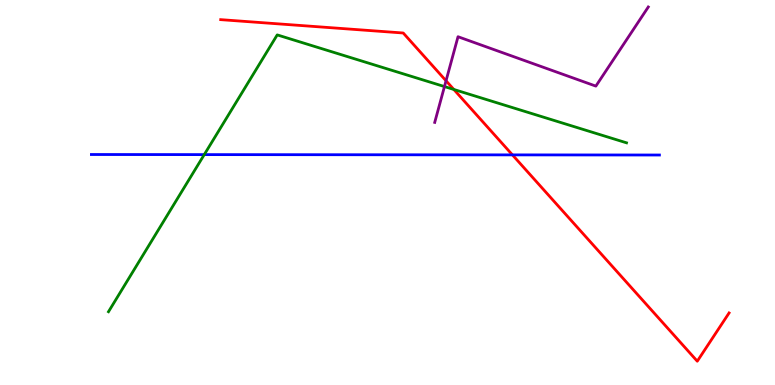[{'lines': ['blue', 'red'], 'intersections': [{'x': 6.61, 'y': 5.98}]}, {'lines': ['green', 'red'], 'intersections': [{'x': 5.86, 'y': 7.68}]}, {'lines': ['purple', 'red'], 'intersections': [{'x': 5.76, 'y': 7.9}]}, {'lines': ['blue', 'green'], 'intersections': [{'x': 2.64, 'y': 5.98}]}, {'lines': ['blue', 'purple'], 'intersections': []}, {'lines': ['green', 'purple'], 'intersections': [{'x': 5.74, 'y': 7.75}]}]